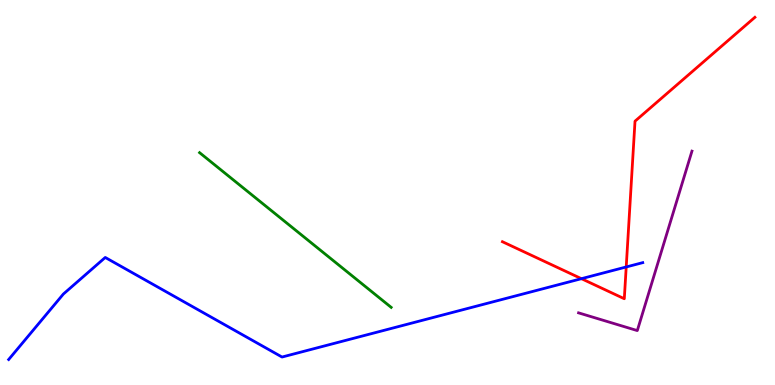[{'lines': ['blue', 'red'], 'intersections': [{'x': 7.5, 'y': 2.76}, {'x': 8.08, 'y': 3.07}]}, {'lines': ['green', 'red'], 'intersections': []}, {'lines': ['purple', 'red'], 'intersections': []}, {'lines': ['blue', 'green'], 'intersections': []}, {'lines': ['blue', 'purple'], 'intersections': []}, {'lines': ['green', 'purple'], 'intersections': []}]